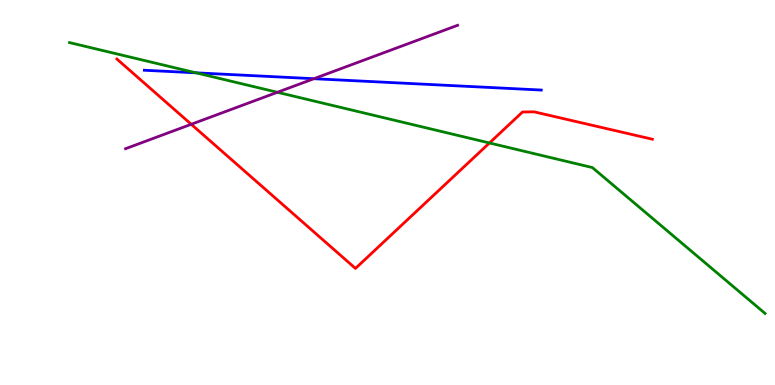[{'lines': ['blue', 'red'], 'intersections': []}, {'lines': ['green', 'red'], 'intersections': [{'x': 6.32, 'y': 6.29}]}, {'lines': ['purple', 'red'], 'intersections': [{'x': 2.47, 'y': 6.77}]}, {'lines': ['blue', 'green'], 'intersections': [{'x': 2.53, 'y': 8.11}]}, {'lines': ['blue', 'purple'], 'intersections': [{'x': 4.05, 'y': 7.96}]}, {'lines': ['green', 'purple'], 'intersections': [{'x': 3.58, 'y': 7.6}]}]